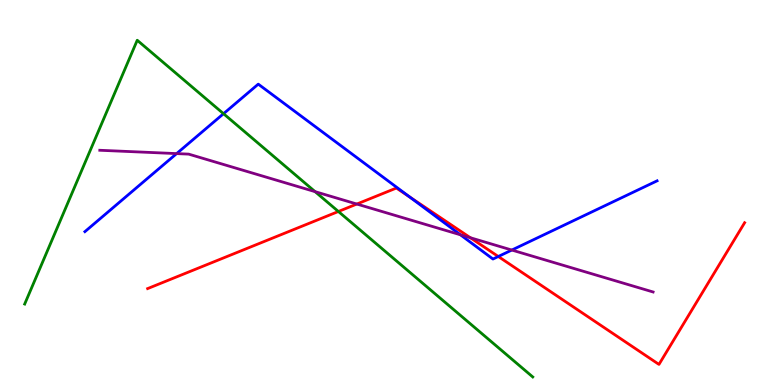[{'lines': ['blue', 'red'], 'intersections': [{'x': 5.29, 'y': 4.88}, {'x': 6.43, 'y': 3.34}]}, {'lines': ['green', 'red'], 'intersections': [{'x': 4.37, 'y': 4.51}]}, {'lines': ['purple', 'red'], 'intersections': [{'x': 4.6, 'y': 4.7}, {'x': 6.07, 'y': 3.82}]}, {'lines': ['blue', 'green'], 'intersections': [{'x': 2.88, 'y': 7.05}]}, {'lines': ['blue', 'purple'], 'intersections': [{'x': 2.28, 'y': 6.01}, {'x': 5.94, 'y': 3.9}, {'x': 6.6, 'y': 3.51}]}, {'lines': ['green', 'purple'], 'intersections': [{'x': 4.07, 'y': 5.02}]}]